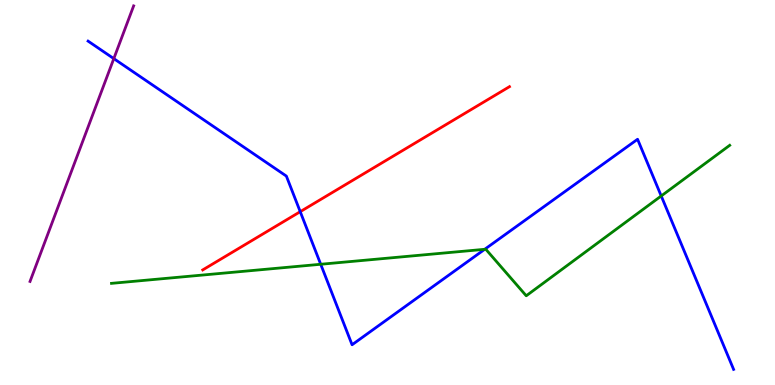[{'lines': ['blue', 'red'], 'intersections': [{'x': 3.87, 'y': 4.5}]}, {'lines': ['green', 'red'], 'intersections': []}, {'lines': ['purple', 'red'], 'intersections': []}, {'lines': ['blue', 'green'], 'intersections': [{'x': 4.14, 'y': 3.14}, {'x': 6.25, 'y': 3.52}, {'x': 8.53, 'y': 4.91}]}, {'lines': ['blue', 'purple'], 'intersections': [{'x': 1.47, 'y': 8.48}]}, {'lines': ['green', 'purple'], 'intersections': []}]